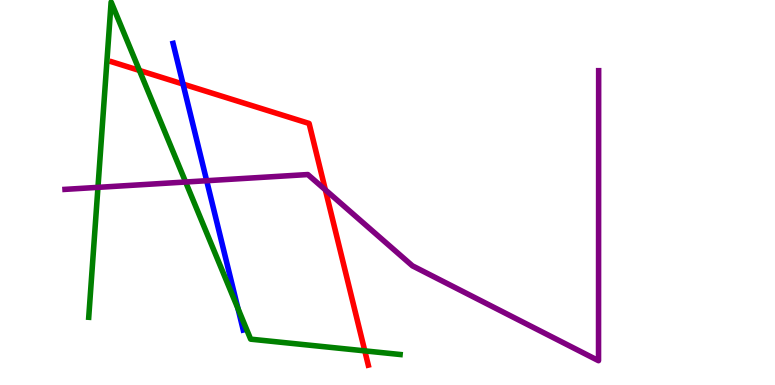[{'lines': ['blue', 'red'], 'intersections': [{'x': 2.36, 'y': 7.82}]}, {'lines': ['green', 'red'], 'intersections': [{'x': 1.8, 'y': 8.17}, {'x': 4.71, 'y': 0.886}]}, {'lines': ['purple', 'red'], 'intersections': [{'x': 4.2, 'y': 5.07}]}, {'lines': ['blue', 'green'], 'intersections': [{'x': 3.07, 'y': 1.99}]}, {'lines': ['blue', 'purple'], 'intersections': [{'x': 2.67, 'y': 5.31}]}, {'lines': ['green', 'purple'], 'intersections': [{'x': 1.26, 'y': 5.13}, {'x': 2.39, 'y': 5.27}]}]